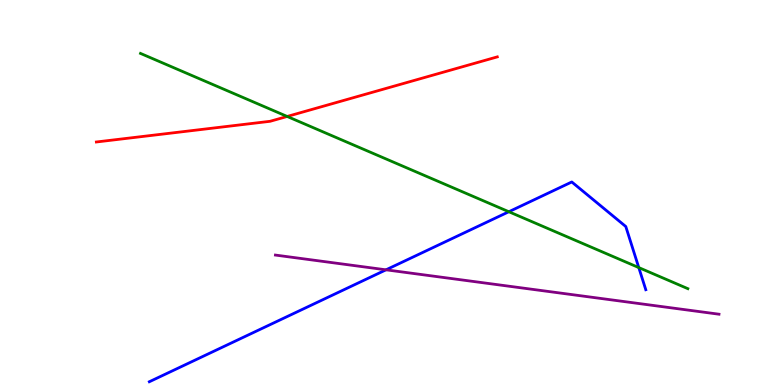[{'lines': ['blue', 'red'], 'intersections': []}, {'lines': ['green', 'red'], 'intersections': [{'x': 3.71, 'y': 6.98}]}, {'lines': ['purple', 'red'], 'intersections': []}, {'lines': ['blue', 'green'], 'intersections': [{'x': 6.57, 'y': 4.5}, {'x': 8.24, 'y': 3.05}]}, {'lines': ['blue', 'purple'], 'intersections': [{'x': 4.98, 'y': 2.99}]}, {'lines': ['green', 'purple'], 'intersections': []}]